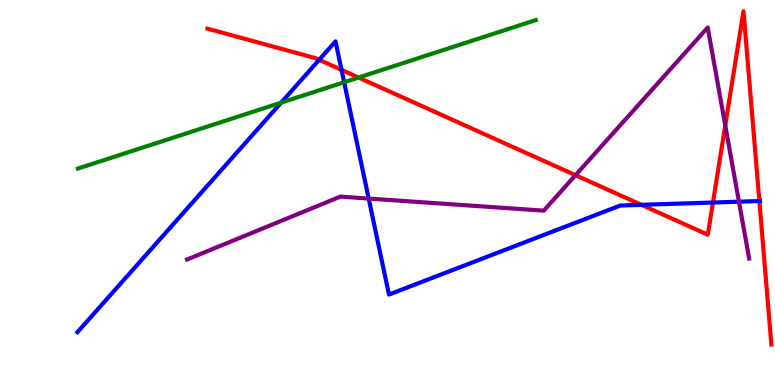[{'lines': ['blue', 'red'], 'intersections': [{'x': 4.12, 'y': 8.45}, {'x': 4.41, 'y': 8.18}, {'x': 8.28, 'y': 4.68}, {'x': 9.2, 'y': 4.74}, {'x': 9.8, 'y': 4.78}]}, {'lines': ['green', 'red'], 'intersections': [{'x': 4.63, 'y': 7.99}]}, {'lines': ['purple', 'red'], 'intersections': [{'x': 7.43, 'y': 5.45}, {'x': 9.36, 'y': 6.74}]}, {'lines': ['blue', 'green'], 'intersections': [{'x': 3.63, 'y': 7.33}, {'x': 4.44, 'y': 7.86}]}, {'lines': ['blue', 'purple'], 'intersections': [{'x': 4.76, 'y': 4.84}, {'x': 9.53, 'y': 4.76}]}, {'lines': ['green', 'purple'], 'intersections': []}]